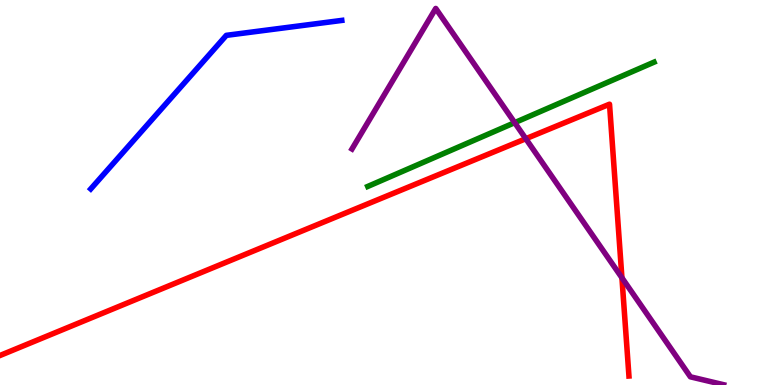[{'lines': ['blue', 'red'], 'intersections': []}, {'lines': ['green', 'red'], 'intersections': []}, {'lines': ['purple', 'red'], 'intersections': [{'x': 6.78, 'y': 6.4}, {'x': 8.02, 'y': 2.78}]}, {'lines': ['blue', 'green'], 'intersections': []}, {'lines': ['blue', 'purple'], 'intersections': []}, {'lines': ['green', 'purple'], 'intersections': [{'x': 6.64, 'y': 6.81}]}]